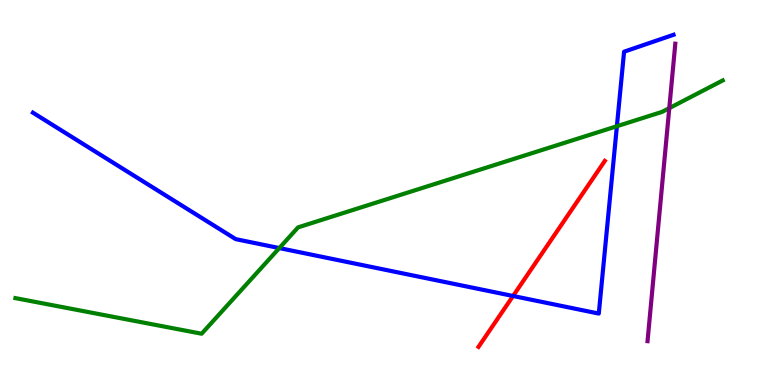[{'lines': ['blue', 'red'], 'intersections': [{'x': 6.62, 'y': 2.31}]}, {'lines': ['green', 'red'], 'intersections': []}, {'lines': ['purple', 'red'], 'intersections': []}, {'lines': ['blue', 'green'], 'intersections': [{'x': 3.6, 'y': 3.56}, {'x': 7.96, 'y': 6.72}]}, {'lines': ['blue', 'purple'], 'intersections': []}, {'lines': ['green', 'purple'], 'intersections': [{'x': 8.64, 'y': 7.19}]}]